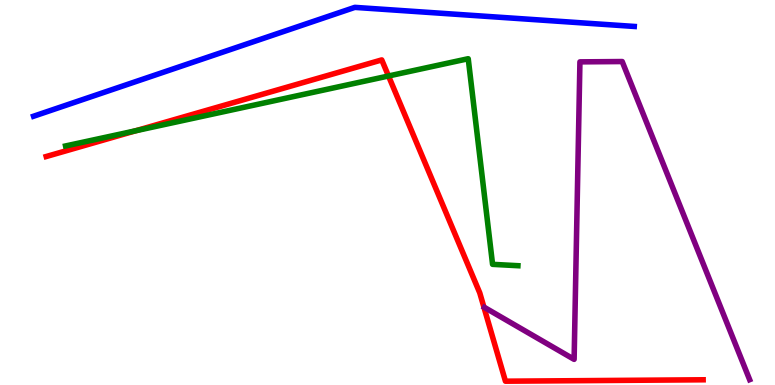[{'lines': ['blue', 'red'], 'intersections': []}, {'lines': ['green', 'red'], 'intersections': [{'x': 1.75, 'y': 6.6}, {'x': 5.01, 'y': 8.03}]}, {'lines': ['purple', 'red'], 'intersections': []}, {'lines': ['blue', 'green'], 'intersections': []}, {'lines': ['blue', 'purple'], 'intersections': []}, {'lines': ['green', 'purple'], 'intersections': []}]